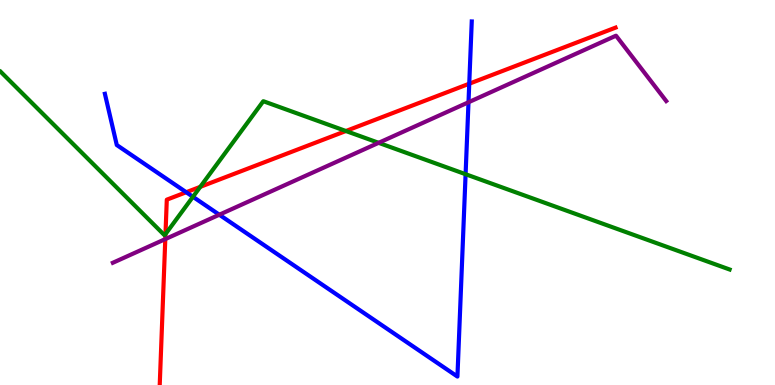[{'lines': ['blue', 'red'], 'intersections': [{'x': 2.4, 'y': 5.01}, {'x': 6.05, 'y': 7.83}]}, {'lines': ['green', 'red'], 'intersections': [{'x': 2.14, 'y': 3.92}, {'x': 2.58, 'y': 5.15}, {'x': 4.46, 'y': 6.6}]}, {'lines': ['purple', 'red'], 'intersections': [{'x': 2.13, 'y': 3.79}]}, {'lines': ['blue', 'green'], 'intersections': [{'x': 2.49, 'y': 4.89}, {'x': 6.01, 'y': 5.48}]}, {'lines': ['blue', 'purple'], 'intersections': [{'x': 2.83, 'y': 4.42}, {'x': 6.05, 'y': 7.34}]}, {'lines': ['green', 'purple'], 'intersections': [{'x': 4.89, 'y': 6.29}]}]